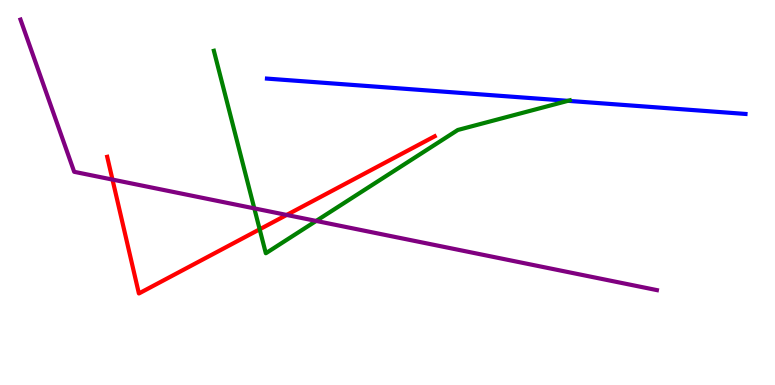[{'lines': ['blue', 'red'], 'intersections': []}, {'lines': ['green', 'red'], 'intersections': [{'x': 3.35, 'y': 4.04}]}, {'lines': ['purple', 'red'], 'intersections': [{'x': 1.45, 'y': 5.34}, {'x': 3.7, 'y': 4.42}]}, {'lines': ['blue', 'green'], 'intersections': [{'x': 7.33, 'y': 7.38}]}, {'lines': ['blue', 'purple'], 'intersections': []}, {'lines': ['green', 'purple'], 'intersections': [{'x': 3.28, 'y': 4.59}, {'x': 4.08, 'y': 4.26}]}]